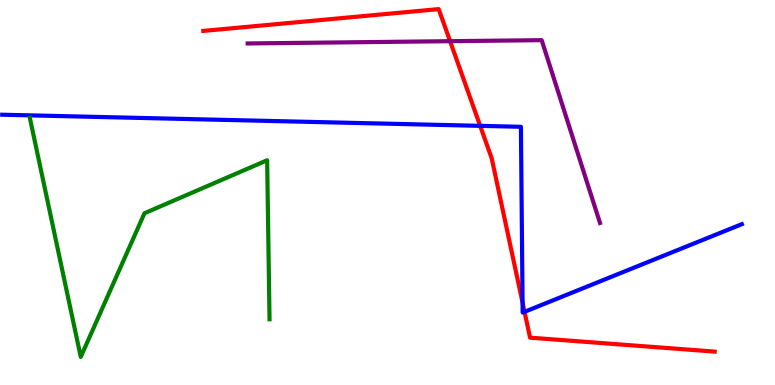[{'lines': ['blue', 'red'], 'intersections': [{'x': 6.2, 'y': 6.73}, {'x': 6.74, 'y': 2.14}, {'x': 6.77, 'y': 1.9}]}, {'lines': ['green', 'red'], 'intersections': []}, {'lines': ['purple', 'red'], 'intersections': [{'x': 5.81, 'y': 8.93}]}, {'lines': ['blue', 'green'], 'intersections': []}, {'lines': ['blue', 'purple'], 'intersections': []}, {'lines': ['green', 'purple'], 'intersections': []}]